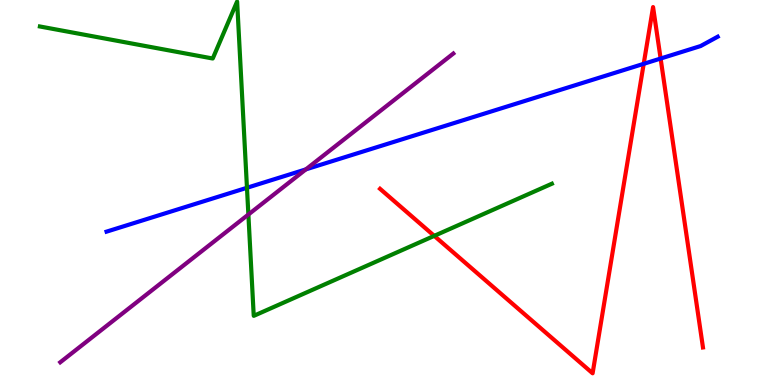[{'lines': ['blue', 'red'], 'intersections': [{'x': 8.31, 'y': 8.34}, {'x': 8.52, 'y': 8.48}]}, {'lines': ['green', 'red'], 'intersections': [{'x': 5.6, 'y': 3.87}]}, {'lines': ['purple', 'red'], 'intersections': []}, {'lines': ['blue', 'green'], 'intersections': [{'x': 3.19, 'y': 5.12}]}, {'lines': ['blue', 'purple'], 'intersections': [{'x': 3.95, 'y': 5.6}]}, {'lines': ['green', 'purple'], 'intersections': [{'x': 3.2, 'y': 4.43}]}]